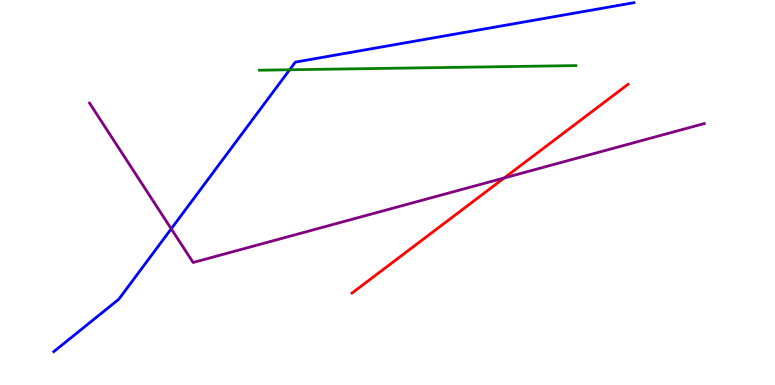[{'lines': ['blue', 'red'], 'intersections': []}, {'lines': ['green', 'red'], 'intersections': []}, {'lines': ['purple', 'red'], 'intersections': [{'x': 6.51, 'y': 5.38}]}, {'lines': ['blue', 'green'], 'intersections': [{'x': 3.74, 'y': 8.19}]}, {'lines': ['blue', 'purple'], 'intersections': [{'x': 2.21, 'y': 4.06}]}, {'lines': ['green', 'purple'], 'intersections': []}]